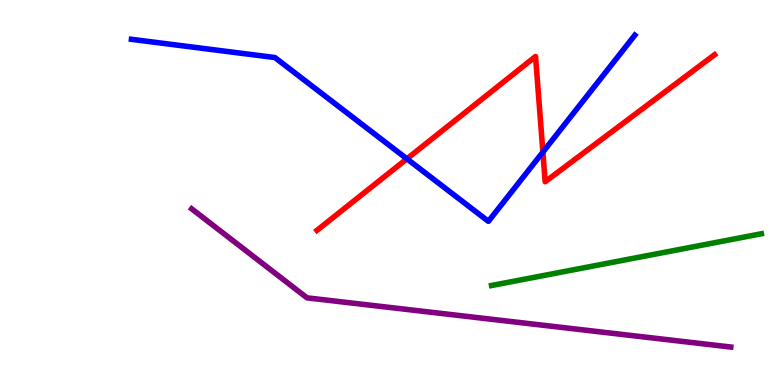[{'lines': ['blue', 'red'], 'intersections': [{'x': 5.25, 'y': 5.87}, {'x': 7.0, 'y': 6.05}]}, {'lines': ['green', 'red'], 'intersections': []}, {'lines': ['purple', 'red'], 'intersections': []}, {'lines': ['blue', 'green'], 'intersections': []}, {'lines': ['blue', 'purple'], 'intersections': []}, {'lines': ['green', 'purple'], 'intersections': []}]